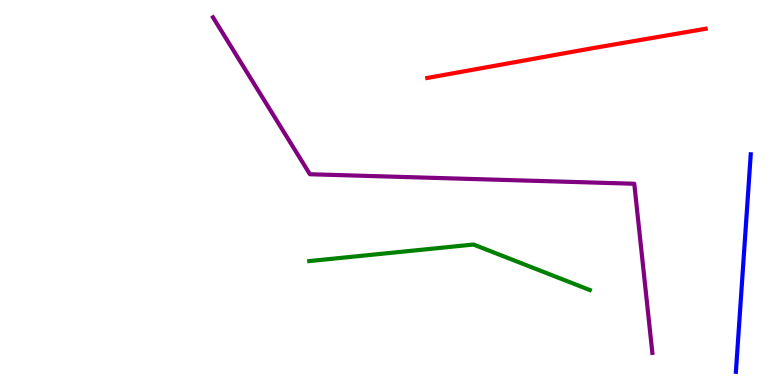[{'lines': ['blue', 'red'], 'intersections': []}, {'lines': ['green', 'red'], 'intersections': []}, {'lines': ['purple', 'red'], 'intersections': []}, {'lines': ['blue', 'green'], 'intersections': []}, {'lines': ['blue', 'purple'], 'intersections': []}, {'lines': ['green', 'purple'], 'intersections': []}]